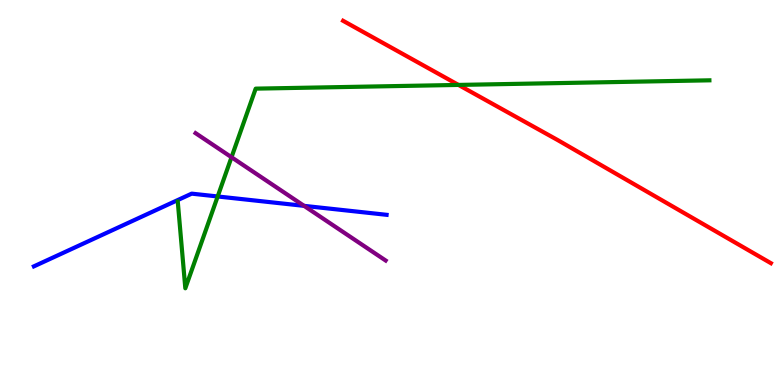[{'lines': ['blue', 'red'], 'intersections': []}, {'lines': ['green', 'red'], 'intersections': [{'x': 5.92, 'y': 7.79}]}, {'lines': ['purple', 'red'], 'intersections': []}, {'lines': ['blue', 'green'], 'intersections': [{'x': 2.81, 'y': 4.9}]}, {'lines': ['blue', 'purple'], 'intersections': [{'x': 3.92, 'y': 4.65}]}, {'lines': ['green', 'purple'], 'intersections': [{'x': 2.99, 'y': 5.92}]}]